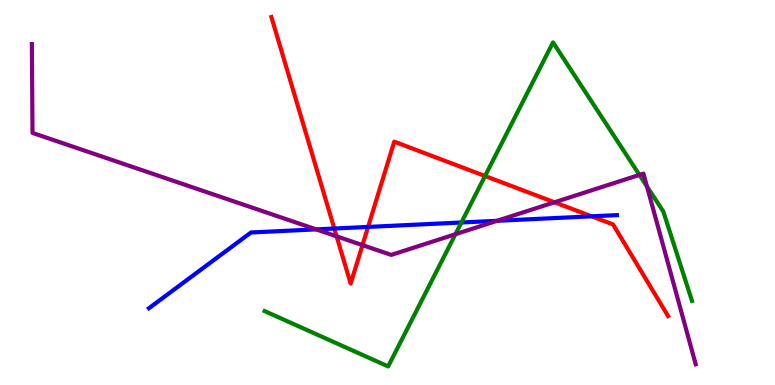[{'lines': ['blue', 'red'], 'intersections': [{'x': 4.31, 'y': 4.06}, {'x': 4.75, 'y': 4.11}, {'x': 7.63, 'y': 4.38}]}, {'lines': ['green', 'red'], 'intersections': [{'x': 6.26, 'y': 5.43}]}, {'lines': ['purple', 'red'], 'intersections': [{'x': 4.34, 'y': 3.86}, {'x': 4.68, 'y': 3.63}, {'x': 7.15, 'y': 4.75}]}, {'lines': ['blue', 'green'], 'intersections': [{'x': 5.95, 'y': 4.22}]}, {'lines': ['blue', 'purple'], 'intersections': [{'x': 4.08, 'y': 4.04}, {'x': 6.41, 'y': 4.26}]}, {'lines': ['green', 'purple'], 'intersections': [{'x': 5.88, 'y': 3.92}, {'x': 8.25, 'y': 5.46}, {'x': 8.35, 'y': 5.16}]}]